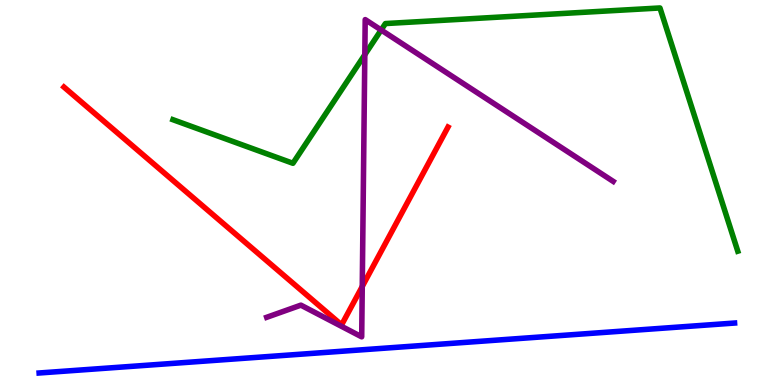[{'lines': ['blue', 'red'], 'intersections': []}, {'lines': ['green', 'red'], 'intersections': []}, {'lines': ['purple', 'red'], 'intersections': [{'x': 4.67, 'y': 2.56}]}, {'lines': ['blue', 'green'], 'intersections': []}, {'lines': ['blue', 'purple'], 'intersections': []}, {'lines': ['green', 'purple'], 'intersections': [{'x': 4.71, 'y': 8.58}, {'x': 4.92, 'y': 9.22}]}]